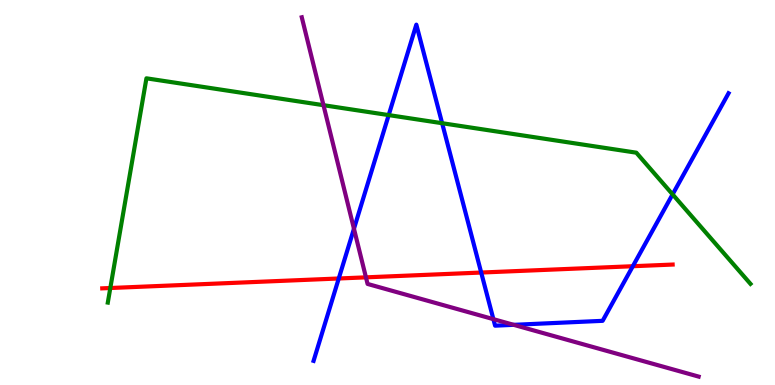[{'lines': ['blue', 'red'], 'intersections': [{'x': 4.37, 'y': 2.77}, {'x': 6.21, 'y': 2.92}, {'x': 8.17, 'y': 3.09}]}, {'lines': ['green', 'red'], 'intersections': [{'x': 1.42, 'y': 2.52}]}, {'lines': ['purple', 'red'], 'intersections': [{'x': 4.72, 'y': 2.8}]}, {'lines': ['blue', 'green'], 'intersections': [{'x': 5.02, 'y': 7.01}, {'x': 5.7, 'y': 6.8}, {'x': 8.68, 'y': 4.95}]}, {'lines': ['blue', 'purple'], 'intersections': [{'x': 4.57, 'y': 4.06}, {'x': 6.37, 'y': 1.71}, {'x': 6.63, 'y': 1.56}]}, {'lines': ['green', 'purple'], 'intersections': [{'x': 4.17, 'y': 7.27}]}]